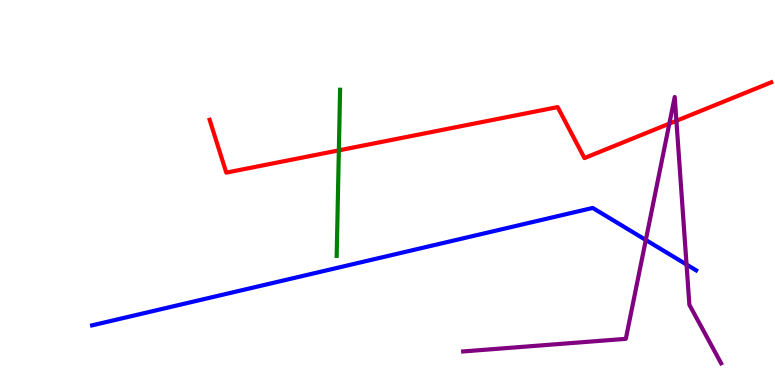[{'lines': ['blue', 'red'], 'intersections': []}, {'lines': ['green', 'red'], 'intersections': [{'x': 4.37, 'y': 6.09}]}, {'lines': ['purple', 'red'], 'intersections': [{'x': 8.64, 'y': 6.79}, {'x': 8.73, 'y': 6.86}]}, {'lines': ['blue', 'green'], 'intersections': []}, {'lines': ['blue', 'purple'], 'intersections': [{'x': 8.33, 'y': 3.77}, {'x': 8.86, 'y': 3.13}]}, {'lines': ['green', 'purple'], 'intersections': []}]